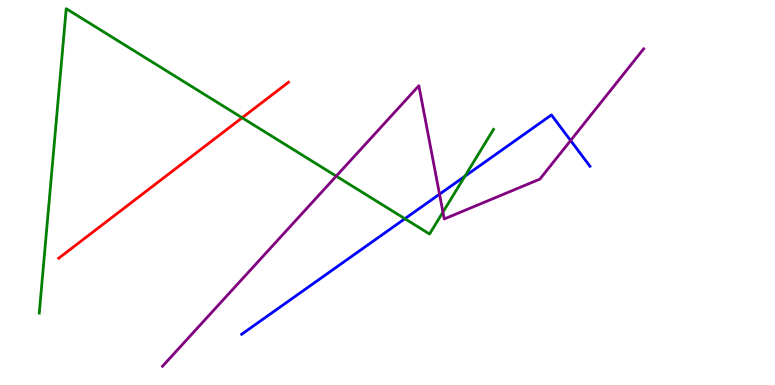[{'lines': ['blue', 'red'], 'intersections': []}, {'lines': ['green', 'red'], 'intersections': [{'x': 3.12, 'y': 6.94}]}, {'lines': ['purple', 'red'], 'intersections': []}, {'lines': ['blue', 'green'], 'intersections': [{'x': 5.22, 'y': 4.32}, {'x': 6.0, 'y': 5.42}]}, {'lines': ['blue', 'purple'], 'intersections': [{'x': 5.67, 'y': 4.96}, {'x': 7.36, 'y': 6.35}]}, {'lines': ['green', 'purple'], 'intersections': [{'x': 4.34, 'y': 5.42}, {'x': 5.72, 'y': 4.49}]}]